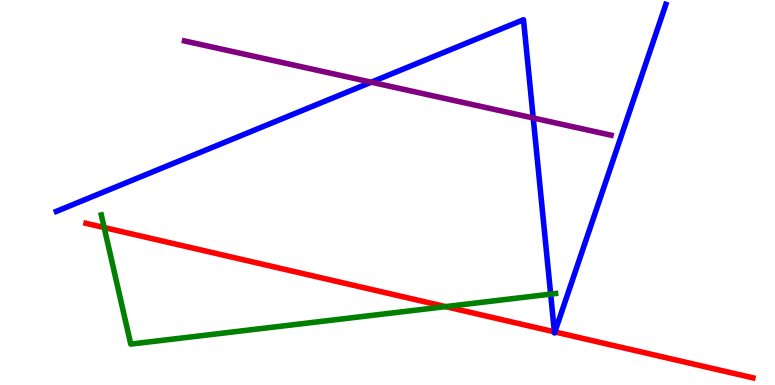[{'lines': ['blue', 'red'], 'intersections': [{'x': 7.15, 'y': 1.38}, {'x': 7.16, 'y': 1.38}]}, {'lines': ['green', 'red'], 'intersections': [{'x': 1.34, 'y': 4.09}, {'x': 5.75, 'y': 2.04}]}, {'lines': ['purple', 'red'], 'intersections': []}, {'lines': ['blue', 'green'], 'intersections': [{'x': 7.11, 'y': 2.36}]}, {'lines': ['blue', 'purple'], 'intersections': [{'x': 4.79, 'y': 7.87}, {'x': 6.88, 'y': 6.94}]}, {'lines': ['green', 'purple'], 'intersections': []}]